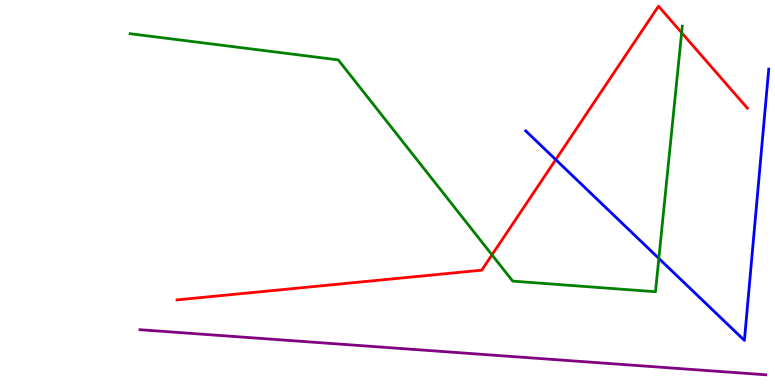[{'lines': ['blue', 'red'], 'intersections': [{'x': 7.17, 'y': 5.85}]}, {'lines': ['green', 'red'], 'intersections': [{'x': 6.35, 'y': 3.38}, {'x': 8.8, 'y': 9.15}]}, {'lines': ['purple', 'red'], 'intersections': []}, {'lines': ['blue', 'green'], 'intersections': [{'x': 8.5, 'y': 3.29}]}, {'lines': ['blue', 'purple'], 'intersections': []}, {'lines': ['green', 'purple'], 'intersections': []}]